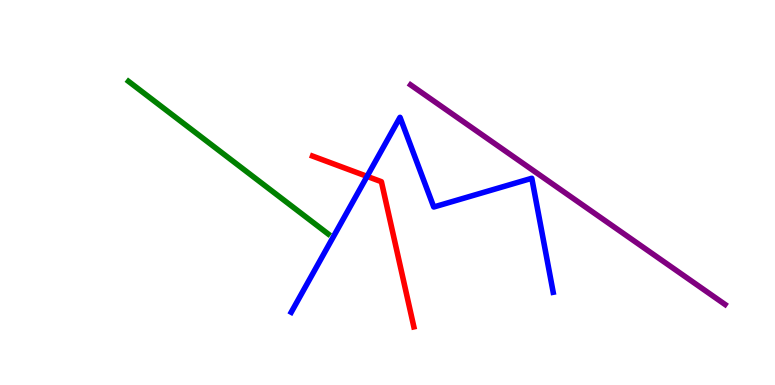[{'lines': ['blue', 'red'], 'intersections': [{'x': 4.74, 'y': 5.42}]}, {'lines': ['green', 'red'], 'intersections': []}, {'lines': ['purple', 'red'], 'intersections': []}, {'lines': ['blue', 'green'], 'intersections': []}, {'lines': ['blue', 'purple'], 'intersections': []}, {'lines': ['green', 'purple'], 'intersections': []}]